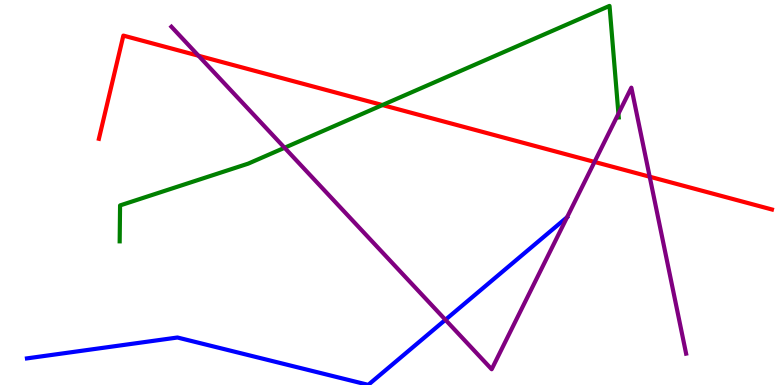[{'lines': ['blue', 'red'], 'intersections': []}, {'lines': ['green', 'red'], 'intersections': [{'x': 4.93, 'y': 7.27}]}, {'lines': ['purple', 'red'], 'intersections': [{'x': 2.56, 'y': 8.55}, {'x': 7.67, 'y': 5.79}, {'x': 8.38, 'y': 5.41}]}, {'lines': ['blue', 'green'], 'intersections': []}, {'lines': ['blue', 'purple'], 'intersections': [{'x': 5.75, 'y': 1.69}]}, {'lines': ['green', 'purple'], 'intersections': [{'x': 3.67, 'y': 6.16}, {'x': 7.98, 'y': 7.05}]}]